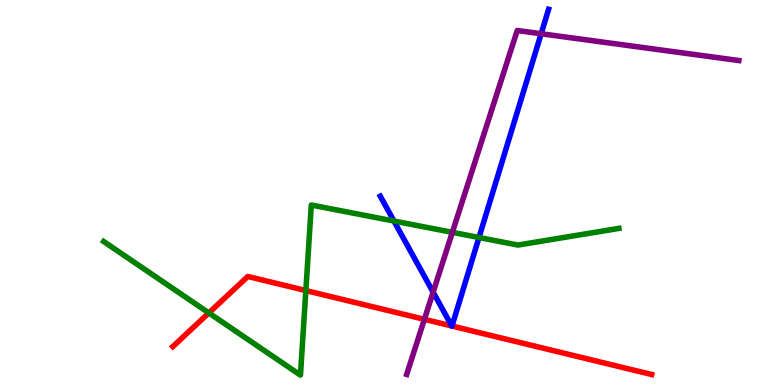[{'lines': ['blue', 'red'], 'intersections': [{'x': 5.83, 'y': 1.53}, {'x': 5.83, 'y': 1.53}]}, {'lines': ['green', 'red'], 'intersections': [{'x': 2.69, 'y': 1.87}, {'x': 3.95, 'y': 2.45}]}, {'lines': ['purple', 'red'], 'intersections': [{'x': 5.48, 'y': 1.71}]}, {'lines': ['blue', 'green'], 'intersections': [{'x': 5.08, 'y': 4.26}, {'x': 6.18, 'y': 3.83}]}, {'lines': ['blue', 'purple'], 'intersections': [{'x': 5.59, 'y': 2.41}, {'x': 6.98, 'y': 9.12}]}, {'lines': ['green', 'purple'], 'intersections': [{'x': 5.84, 'y': 3.97}]}]